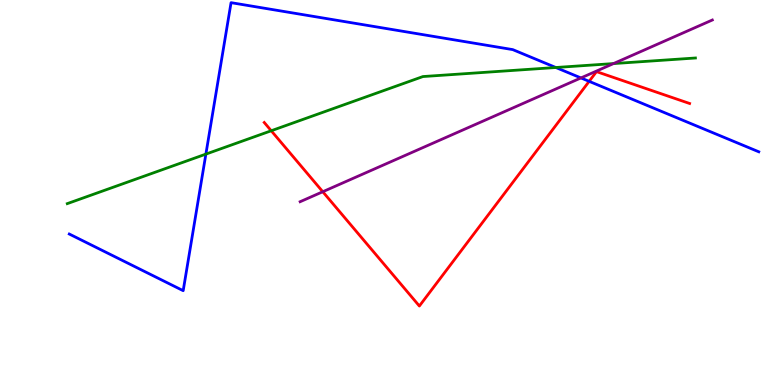[{'lines': ['blue', 'red'], 'intersections': [{'x': 7.6, 'y': 7.89}]}, {'lines': ['green', 'red'], 'intersections': [{'x': 3.5, 'y': 6.6}]}, {'lines': ['purple', 'red'], 'intersections': [{'x': 4.16, 'y': 5.02}]}, {'lines': ['blue', 'green'], 'intersections': [{'x': 2.66, 'y': 6.0}, {'x': 7.17, 'y': 8.25}]}, {'lines': ['blue', 'purple'], 'intersections': [{'x': 7.5, 'y': 7.98}]}, {'lines': ['green', 'purple'], 'intersections': [{'x': 7.92, 'y': 8.35}]}]